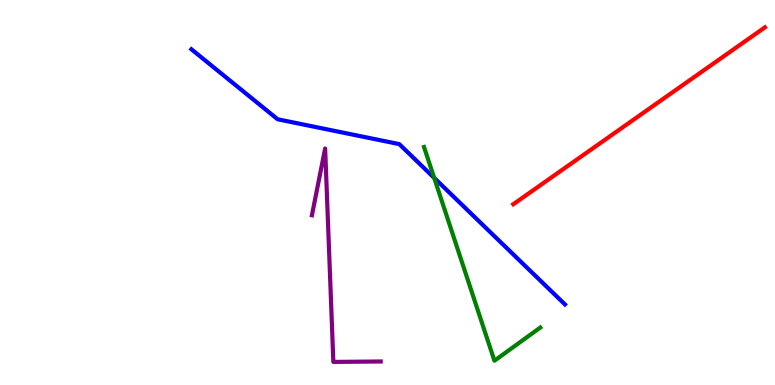[{'lines': ['blue', 'red'], 'intersections': []}, {'lines': ['green', 'red'], 'intersections': []}, {'lines': ['purple', 'red'], 'intersections': []}, {'lines': ['blue', 'green'], 'intersections': [{'x': 5.6, 'y': 5.38}]}, {'lines': ['blue', 'purple'], 'intersections': []}, {'lines': ['green', 'purple'], 'intersections': []}]